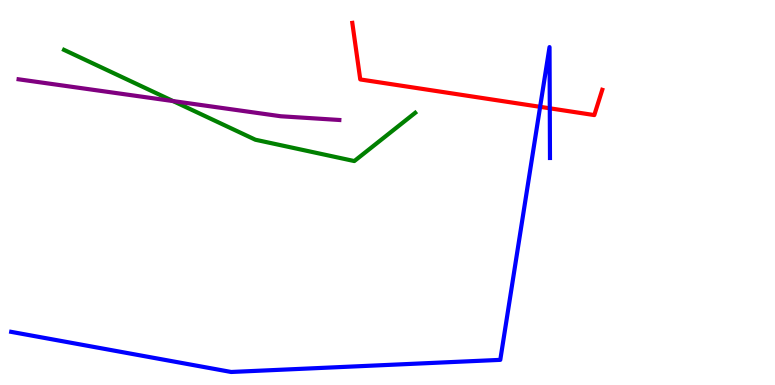[{'lines': ['blue', 'red'], 'intersections': [{'x': 6.97, 'y': 7.23}, {'x': 7.09, 'y': 7.19}]}, {'lines': ['green', 'red'], 'intersections': []}, {'lines': ['purple', 'red'], 'intersections': []}, {'lines': ['blue', 'green'], 'intersections': []}, {'lines': ['blue', 'purple'], 'intersections': []}, {'lines': ['green', 'purple'], 'intersections': [{'x': 2.23, 'y': 7.37}]}]